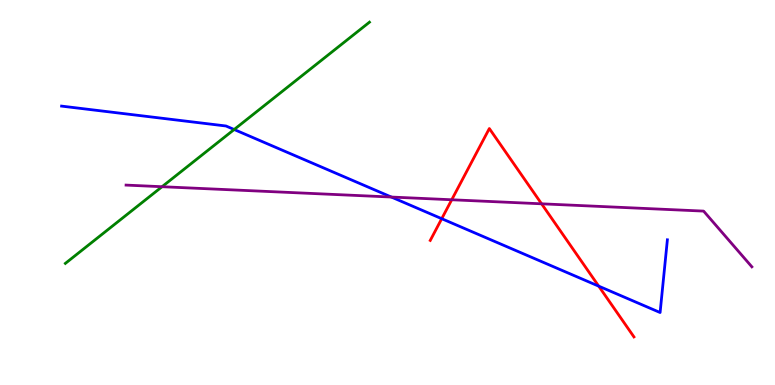[{'lines': ['blue', 'red'], 'intersections': [{'x': 5.7, 'y': 4.32}, {'x': 7.73, 'y': 2.57}]}, {'lines': ['green', 'red'], 'intersections': []}, {'lines': ['purple', 'red'], 'intersections': [{'x': 5.83, 'y': 4.81}, {'x': 6.99, 'y': 4.71}]}, {'lines': ['blue', 'green'], 'intersections': [{'x': 3.02, 'y': 6.64}]}, {'lines': ['blue', 'purple'], 'intersections': [{'x': 5.05, 'y': 4.88}]}, {'lines': ['green', 'purple'], 'intersections': [{'x': 2.09, 'y': 5.15}]}]